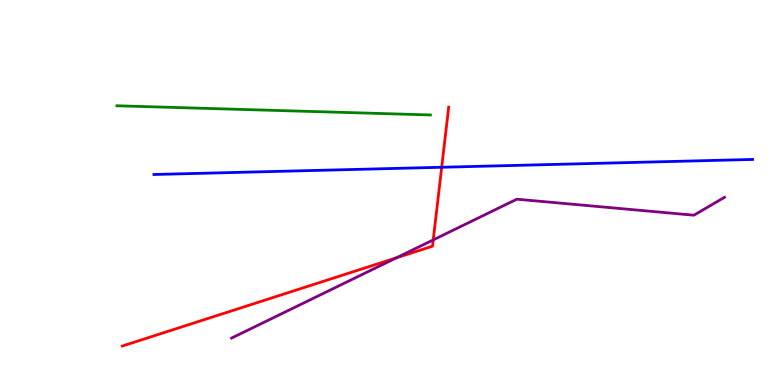[{'lines': ['blue', 'red'], 'intersections': [{'x': 5.7, 'y': 5.66}]}, {'lines': ['green', 'red'], 'intersections': []}, {'lines': ['purple', 'red'], 'intersections': [{'x': 5.12, 'y': 3.3}, {'x': 5.59, 'y': 3.77}]}, {'lines': ['blue', 'green'], 'intersections': []}, {'lines': ['blue', 'purple'], 'intersections': []}, {'lines': ['green', 'purple'], 'intersections': []}]